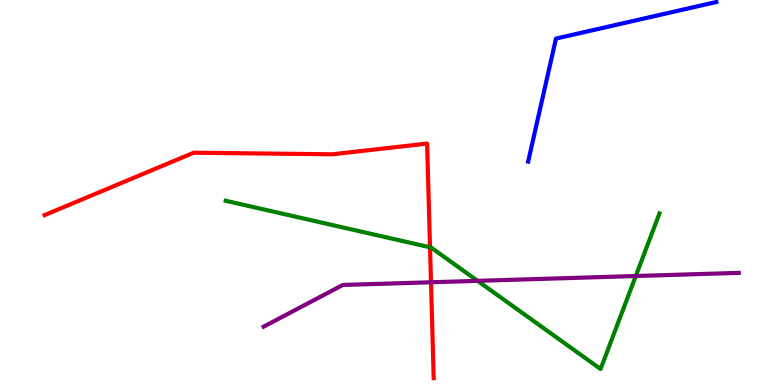[{'lines': ['blue', 'red'], 'intersections': []}, {'lines': ['green', 'red'], 'intersections': [{'x': 5.55, 'y': 3.58}]}, {'lines': ['purple', 'red'], 'intersections': [{'x': 5.56, 'y': 2.67}]}, {'lines': ['blue', 'green'], 'intersections': []}, {'lines': ['blue', 'purple'], 'intersections': []}, {'lines': ['green', 'purple'], 'intersections': [{'x': 6.16, 'y': 2.71}, {'x': 8.2, 'y': 2.83}]}]